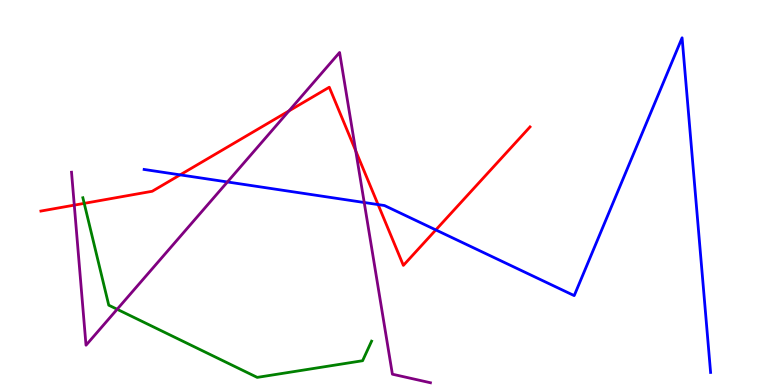[{'lines': ['blue', 'red'], 'intersections': [{'x': 2.32, 'y': 5.46}, {'x': 4.88, 'y': 4.69}, {'x': 5.62, 'y': 4.03}]}, {'lines': ['green', 'red'], 'intersections': [{'x': 1.09, 'y': 4.72}]}, {'lines': ['purple', 'red'], 'intersections': [{'x': 0.958, 'y': 4.67}, {'x': 3.73, 'y': 7.12}, {'x': 4.59, 'y': 6.08}]}, {'lines': ['blue', 'green'], 'intersections': []}, {'lines': ['blue', 'purple'], 'intersections': [{'x': 2.93, 'y': 5.27}, {'x': 4.7, 'y': 4.74}]}, {'lines': ['green', 'purple'], 'intersections': [{'x': 1.51, 'y': 1.97}]}]